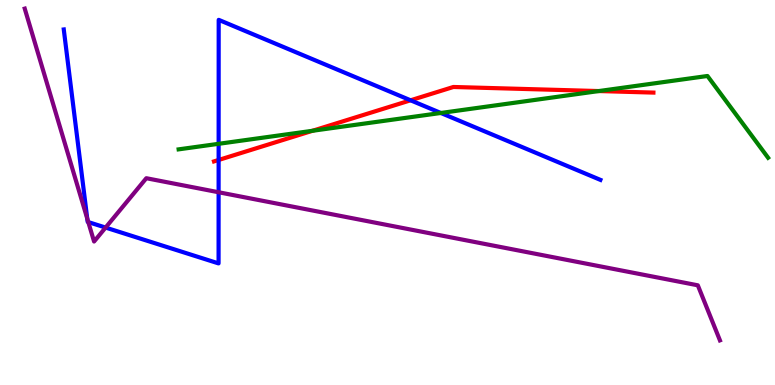[{'lines': ['blue', 'red'], 'intersections': [{'x': 2.82, 'y': 5.84}, {'x': 5.3, 'y': 7.4}]}, {'lines': ['green', 'red'], 'intersections': [{'x': 4.03, 'y': 6.6}, {'x': 7.73, 'y': 7.63}]}, {'lines': ['purple', 'red'], 'intersections': []}, {'lines': ['blue', 'green'], 'intersections': [{'x': 2.82, 'y': 6.26}, {'x': 5.69, 'y': 7.07}]}, {'lines': ['blue', 'purple'], 'intersections': [{'x': 1.13, 'y': 4.32}, {'x': 1.14, 'y': 4.23}, {'x': 1.36, 'y': 4.09}, {'x': 2.82, 'y': 5.01}]}, {'lines': ['green', 'purple'], 'intersections': []}]